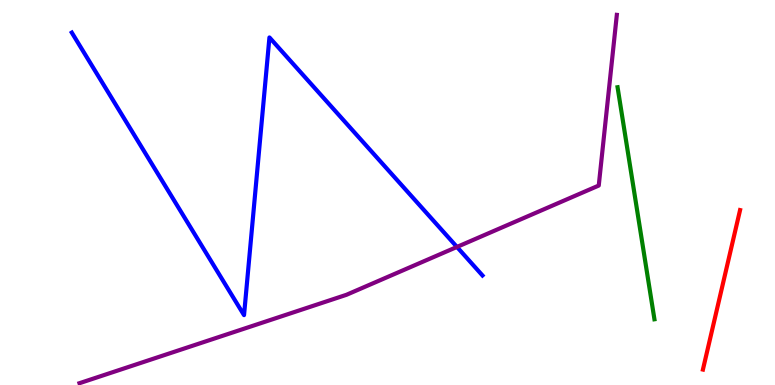[{'lines': ['blue', 'red'], 'intersections': []}, {'lines': ['green', 'red'], 'intersections': []}, {'lines': ['purple', 'red'], 'intersections': []}, {'lines': ['blue', 'green'], 'intersections': []}, {'lines': ['blue', 'purple'], 'intersections': [{'x': 5.9, 'y': 3.59}]}, {'lines': ['green', 'purple'], 'intersections': []}]